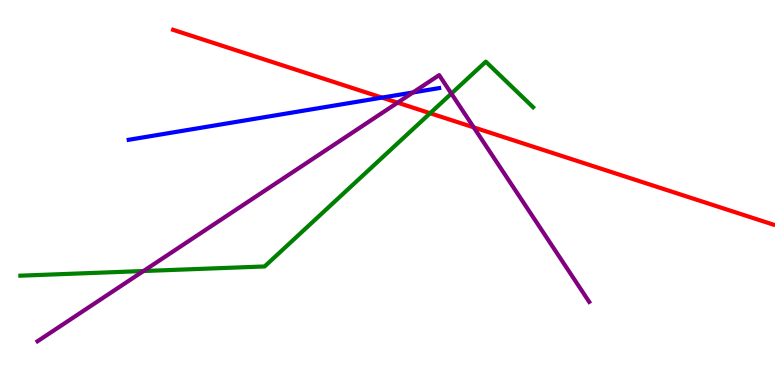[{'lines': ['blue', 'red'], 'intersections': [{'x': 4.93, 'y': 7.46}]}, {'lines': ['green', 'red'], 'intersections': [{'x': 5.55, 'y': 7.06}]}, {'lines': ['purple', 'red'], 'intersections': [{'x': 5.13, 'y': 7.33}, {'x': 6.11, 'y': 6.69}]}, {'lines': ['blue', 'green'], 'intersections': []}, {'lines': ['blue', 'purple'], 'intersections': [{'x': 5.33, 'y': 7.6}]}, {'lines': ['green', 'purple'], 'intersections': [{'x': 1.85, 'y': 2.96}, {'x': 5.82, 'y': 7.57}]}]